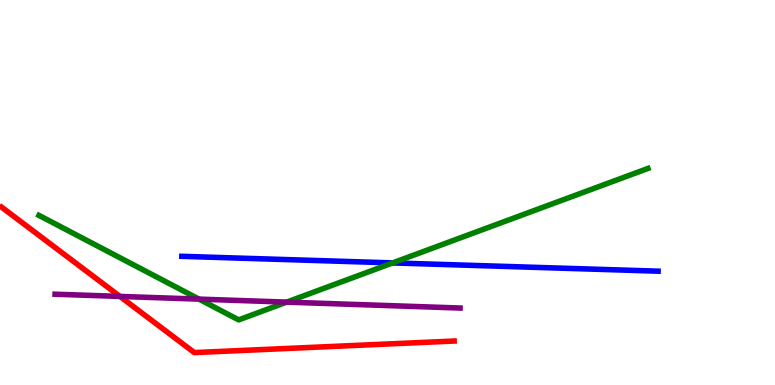[{'lines': ['blue', 'red'], 'intersections': []}, {'lines': ['green', 'red'], 'intersections': []}, {'lines': ['purple', 'red'], 'intersections': [{'x': 1.55, 'y': 2.3}]}, {'lines': ['blue', 'green'], 'intersections': [{'x': 5.07, 'y': 3.17}]}, {'lines': ['blue', 'purple'], 'intersections': []}, {'lines': ['green', 'purple'], 'intersections': [{'x': 2.57, 'y': 2.23}, {'x': 3.7, 'y': 2.15}]}]